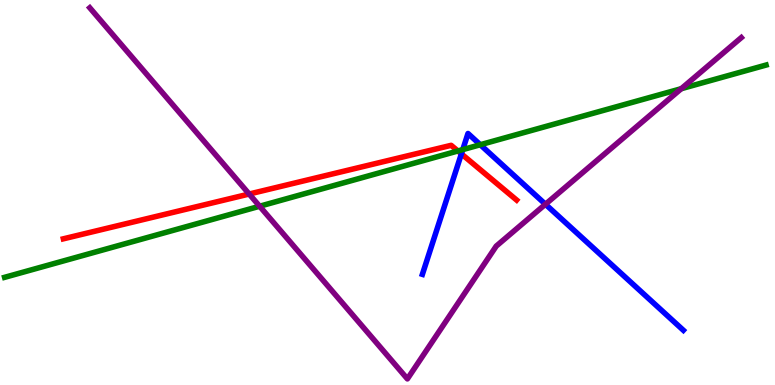[{'lines': ['blue', 'red'], 'intersections': [{'x': 5.95, 'y': 6.0}]}, {'lines': ['green', 'red'], 'intersections': [{'x': 5.91, 'y': 6.08}]}, {'lines': ['purple', 'red'], 'intersections': [{'x': 3.22, 'y': 4.96}]}, {'lines': ['blue', 'green'], 'intersections': [{'x': 5.97, 'y': 6.11}, {'x': 6.2, 'y': 6.24}]}, {'lines': ['blue', 'purple'], 'intersections': [{'x': 7.04, 'y': 4.69}]}, {'lines': ['green', 'purple'], 'intersections': [{'x': 3.35, 'y': 4.64}, {'x': 8.79, 'y': 7.7}]}]